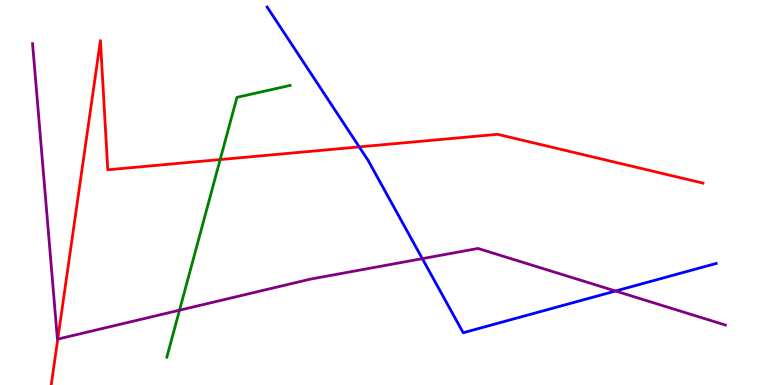[{'lines': ['blue', 'red'], 'intersections': [{'x': 4.64, 'y': 6.18}]}, {'lines': ['green', 'red'], 'intersections': [{'x': 2.84, 'y': 5.86}]}, {'lines': ['purple', 'red'], 'intersections': [{'x': 0.745, 'y': 1.19}]}, {'lines': ['blue', 'green'], 'intersections': []}, {'lines': ['blue', 'purple'], 'intersections': [{'x': 5.45, 'y': 3.28}, {'x': 7.94, 'y': 2.44}]}, {'lines': ['green', 'purple'], 'intersections': [{'x': 2.32, 'y': 1.94}]}]